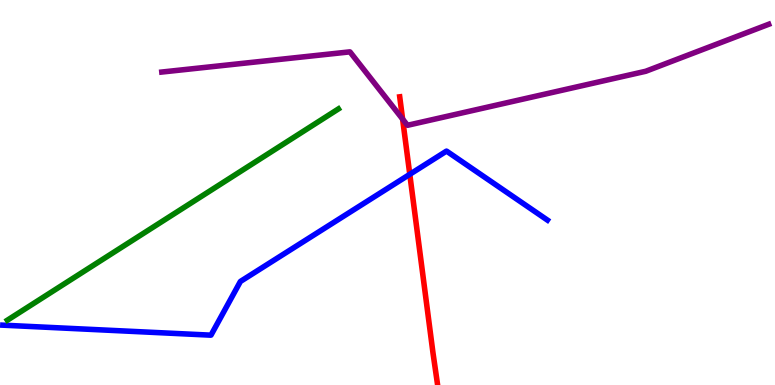[{'lines': ['blue', 'red'], 'intersections': [{'x': 5.29, 'y': 5.47}]}, {'lines': ['green', 'red'], 'intersections': []}, {'lines': ['purple', 'red'], 'intersections': [{'x': 5.19, 'y': 6.91}]}, {'lines': ['blue', 'green'], 'intersections': []}, {'lines': ['blue', 'purple'], 'intersections': []}, {'lines': ['green', 'purple'], 'intersections': []}]